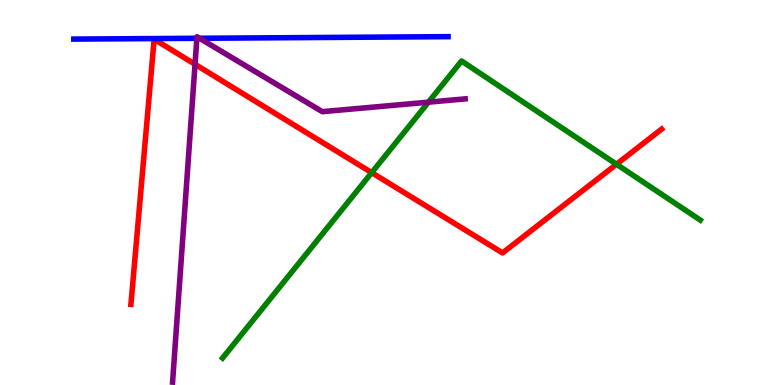[{'lines': ['blue', 'red'], 'intersections': []}, {'lines': ['green', 'red'], 'intersections': [{'x': 4.8, 'y': 5.52}, {'x': 7.95, 'y': 5.73}]}, {'lines': ['purple', 'red'], 'intersections': [{'x': 2.52, 'y': 8.33}]}, {'lines': ['blue', 'green'], 'intersections': []}, {'lines': ['blue', 'purple'], 'intersections': [{'x': 2.54, 'y': 9.01}, {'x': 2.57, 'y': 9.01}]}, {'lines': ['green', 'purple'], 'intersections': [{'x': 5.53, 'y': 7.35}]}]